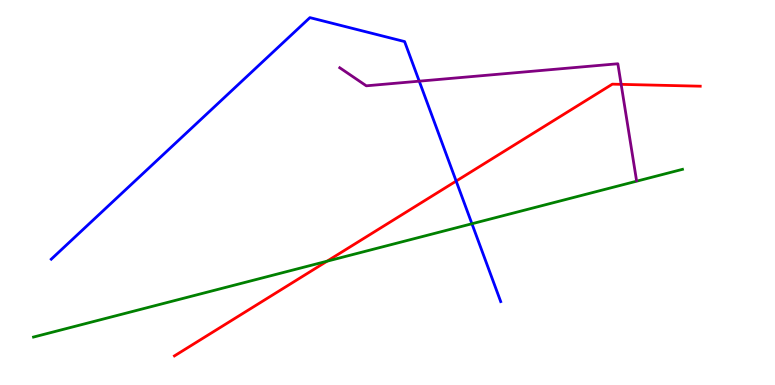[{'lines': ['blue', 'red'], 'intersections': [{'x': 5.89, 'y': 5.3}]}, {'lines': ['green', 'red'], 'intersections': [{'x': 4.22, 'y': 3.22}]}, {'lines': ['purple', 'red'], 'intersections': [{'x': 8.01, 'y': 7.81}]}, {'lines': ['blue', 'green'], 'intersections': [{'x': 6.09, 'y': 4.19}]}, {'lines': ['blue', 'purple'], 'intersections': [{'x': 5.41, 'y': 7.89}]}, {'lines': ['green', 'purple'], 'intersections': []}]